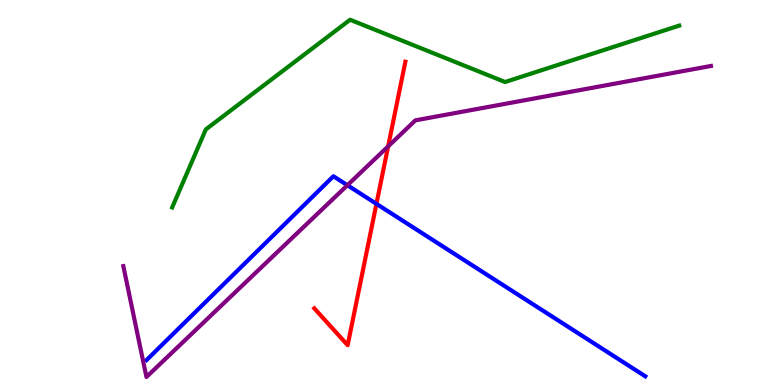[{'lines': ['blue', 'red'], 'intersections': [{'x': 4.86, 'y': 4.71}]}, {'lines': ['green', 'red'], 'intersections': []}, {'lines': ['purple', 'red'], 'intersections': [{'x': 5.01, 'y': 6.2}]}, {'lines': ['blue', 'green'], 'intersections': []}, {'lines': ['blue', 'purple'], 'intersections': [{'x': 4.48, 'y': 5.19}]}, {'lines': ['green', 'purple'], 'intersections': []}]